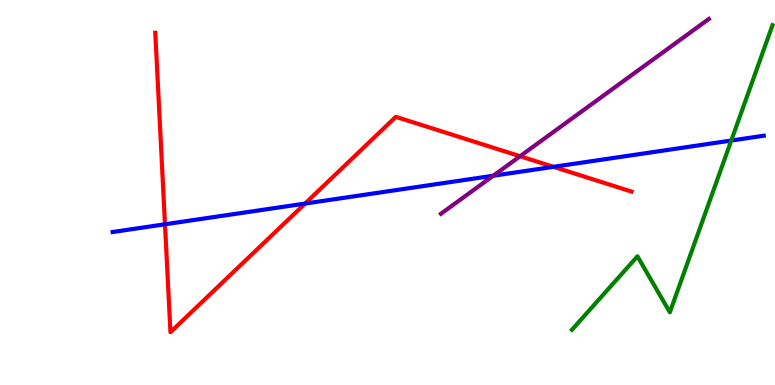[{'lines': ['blue', 'red'], 'intersections': [{'x': 2.13, 'y': 4.17}, {'x': 3.94, 'y': 4.71}, {'x': 7.14, 'y': 5.67}]}, {'lines': ['green', 'red'], 'intersections': []}, {'lines': ['purple', 'red'], 'intersections': [{'x': 6.71, 'y': 5.94}]}, {'lines': ['blue', 'green'], 'intersections': [{'x': 9.44, 'y': 6.35}]}, {'lines': ['blue', 'purple'], 'intersections': [{'x': 6.36, 'y': 5.44}]}, {'lines': ['green', 'purple'], 'intersections': []}]